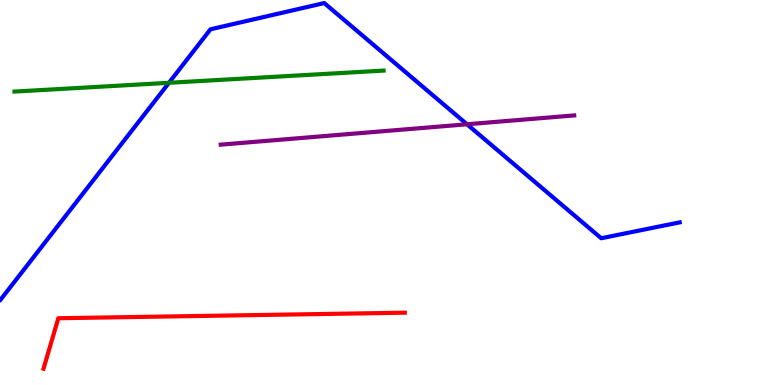[{'lines': ['blue', 'red'], 'intersections': []}, {'lines': ['green', 'red'], 'intersections': []}, {'lines': ['purple', 'red'], 'intersections': []}, {'lines': ['blue', 'green'], 'intersections': [{'x': 2.18, 'y': 7.85}]}, {'lines': ['blue', 'purple'], 'intersections': [{'x': 6.03, 'y': 6.77}]}, {'lines': ['green', 'purple'], 'intersections': []}]